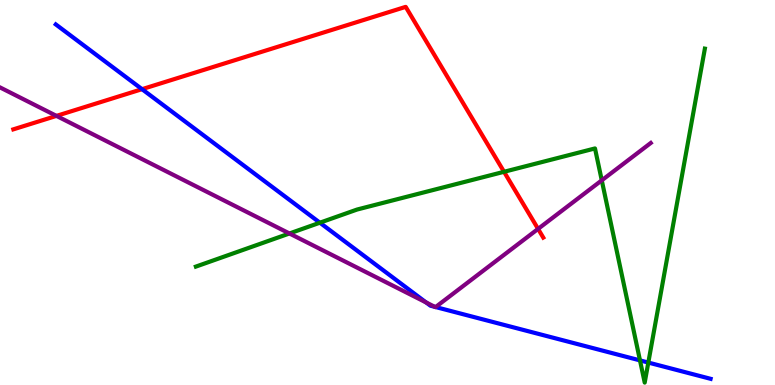[{'lines': ['blue', 'red'], 'intersections': [{'x': 1.83, 'y': 7.68}]}, {'lines': ['green', 'red'], 'intersections': [{'x': 6.5, 'y': 5.54}]}, {'lines': ['purple', 'red'], 'intersections': [{'x': 0.728, 'y': 6.99}, {'x': 6.94, 'y': 4.05}]}, {'lines': ['blue', 'green'], 'intersections': [{'x': 4.13, 'y': 4.22}, {'x': 8.26, 'y': 0.639}, {'x': 8.37, 'y': 0.583}]}, {'lines': ['blue', 'purple'], 'intersections': [{'x': 5.5, 'y': 2.14}, {'x': 5.61, 'y': 2.03}, {'x': 5.62, 'y': 2.02}]}, {'lines': ['green', 'purple'], 'intersections': [{'x': 3.73, 'y': 3.94}, {'x': 7.76, 'y': 5.32}]}]